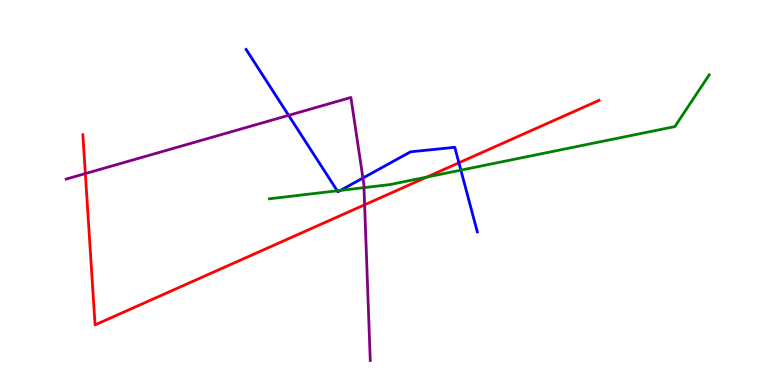[{'lines': ['blue', 'red'], 'intersections': [{'x': 5.92, 'y': 5.77}]}, {'lines': ['green', 'red'], 'intersections': [{'x': 5.51, 'y': 5.4}]}, {'lines': ['purple', 'red'], 'intersections': [{'x': 1.1, 'y': 5.49}, {'x': 4.7, 'y': 4.68}]}, {'lines': ['blue', 'green'], 'intersections': [{'x': 4.35, 'y': 5.04}, {'x': 4.39, 'y': 5.05}, {'x': 5.95, 'y': 5.58}]}, {'lines': ['blue', 'purple'], 'intersections': [{'x': 3.72, 'y': 7.0}, {'x': 4.68, 'y': 5.38}]}, {'lines': ['green', 'purple'], 'intersections': [{'x': 4.7, 'y': 5.13}]}]